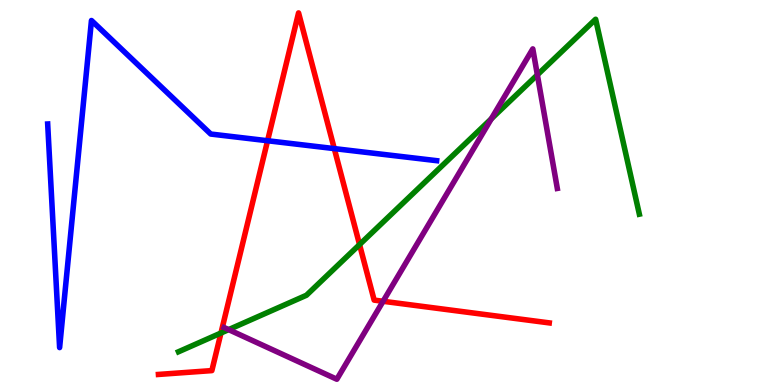[{'lines': ['blue', 'red'], 'intersections': [{'x': 3.45, 'y': 6.34}, {'x': 4.31, 'y': 6.14}]}, {'lines': ['green', 'red'], 'intersections': [{'x': 2.85, 'y': 1.35}, {'x': 4.64, 'y': 3.65}]}, {'lines': ['purple', 'red'], 'intersections': [{'x': 4.94, 'y': 2.17}]}, {'lines': ['blue', 'green'], 'intersections': []}, {'lines': ['blue', 'purple'], 'intersections': []}, {'lines': ['green', 'purple'], 'intersections': [{'x': 2.95, 'y': 1.44}, {'x': 6.34, 'y': 6.91}, {'x': 6.93, 'y': 8.06}]}]